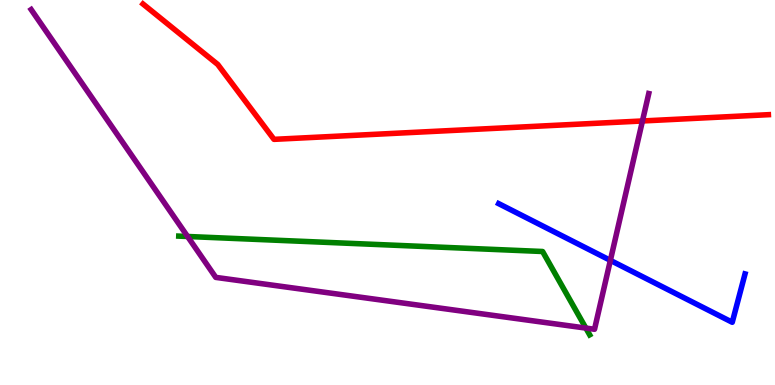[{'lines': ['blue', 'red'], 'intersections': []}, {'lines': ['green', 'red'], 'intersections': []}, {'lines': ['purple', 'red'], 'intersections': [{'x': 8.29, 'y': 6.86}]}, {'lines': ['blue', 'green'], 'intersections': []}, {'lines': ['blue', 'purple'], 'intersections': [{'x': 7.88, 'y': 3.24}]}, {'lines': ['green', 'purple'], 'intersections': [{'x': 2.42, 'y': 3.86}, {'x': 7.56, 'y': 1.48}]}]